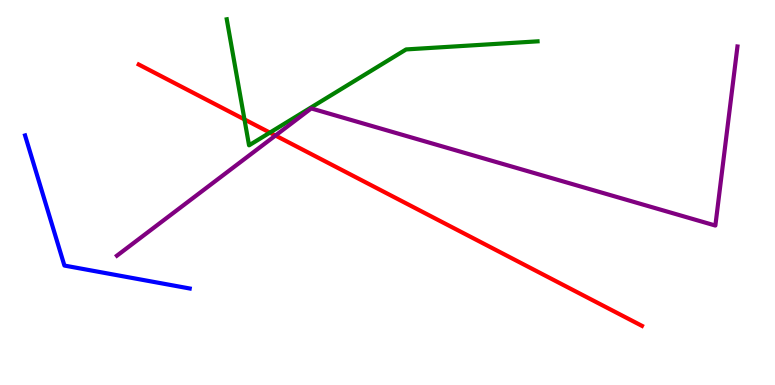[{'lines': ['blue', 'red'], 'intersections': []}, {'lines': ['green', 'red'], 'intersections': [{'x': 3.15, 'y': 6.9}, {'x': 3.48, 'y': 6.56}]}, {'lines': ['purple', 'red'], 'intersections': [{'x': 3.55, 'y': 6.48}]}, {'lines': ['blue', 'green'], 'intersections': []}, {'lines': ['blue', 'purple'], 'intersections': []}, {'lines': ['green', 'purple'], 'intersections': []}]